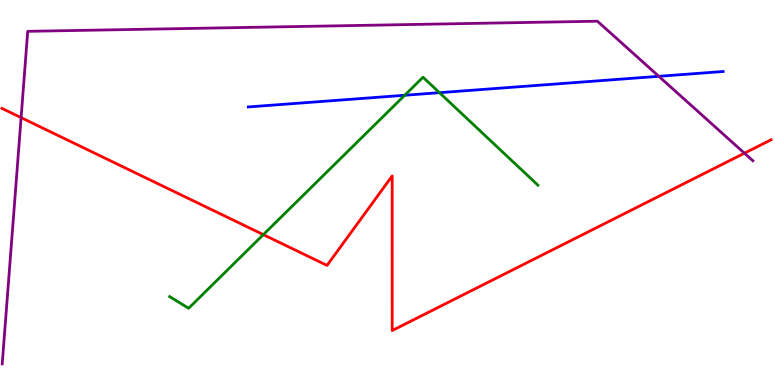[{'lines': ['blue', 'red'], 'intersections': []}, {'lines': ['green', 'red'], 'intersections': [{'x': 3.4, 'y': 3.91}]}, {'lines': ['purple', 'red'], 'intersections': [{'x': 0.272, 'y': 6.94}, {'x': 9.61, 'y': 6.02}]}, {'lines': ['blue', 'green'], 'intersections': [{'x': 5.22, 'y': 7.53}, {'x': 5.67, 'y': 7.59}]}, {'lines': ['blue', 'purple'], 'intersections': [{'x': 8.5, 'y': 8.02}]}, {'lines': ['green', 'purple'], 'intersections': []}]